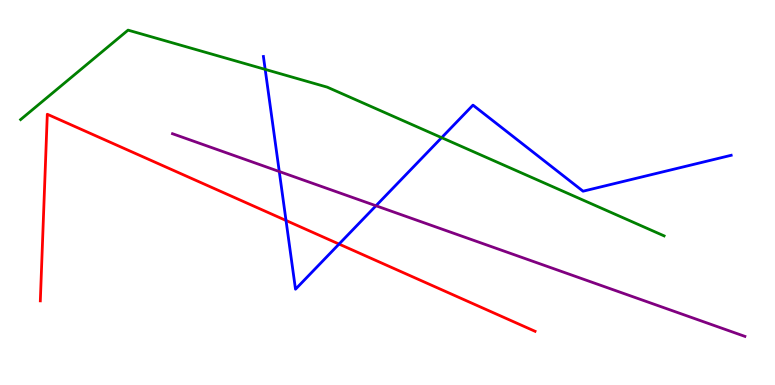[{'lines': ['blue', 'red'], 'intersections': [{'x': 3.69, 'y': 4.27}, {'x': 4.37, 'y': 3.66}]}, {'lines': ['green', 'red'], 'intersections': []}, {'lines': ['purple', 'red'], 'intersections': []}, {'lines': ['blue', 'green'], 'intersections': [{'x': 3.42, 'y': 8.2}, {'x': 5.7, 'y': 6.42}]}, {'lines': ['blue', 'purple'], 'intersections': [{'x': 3.6, 'y': 5.55}, {'x': 4.85, 'y': 4.66}]}, {'lines': ['green', 'purple'], 'intersections': []}]